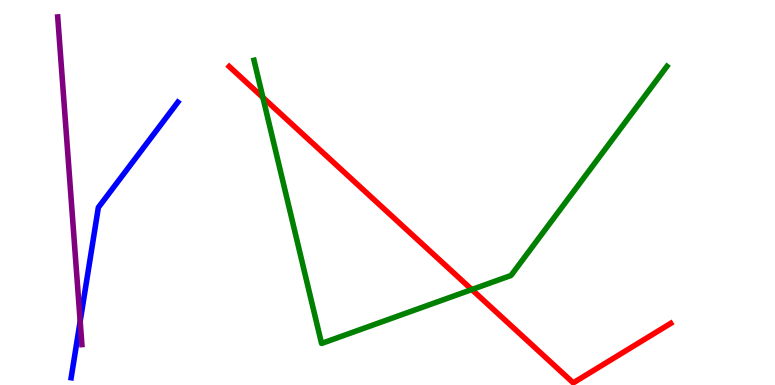[{'lines': ['blue', 'red'], 'intersections': []}, {'lines': ['green', 'red'], 'intersections': [{'x': 3.39, 'y': 7.47}, {'x': 6.09, 'y': 2.48}]}, {'lines': ['purple', 'red'], 'intersections': []}, {'lines': ['blue', 'green'], 'intersections': []}, {'lines': ['blue', 'purple'], 'intersections': [{'x': 1.03, 'y': 1.65}]}, {'lines': ['green', 'purple'], 'intersections': []}]